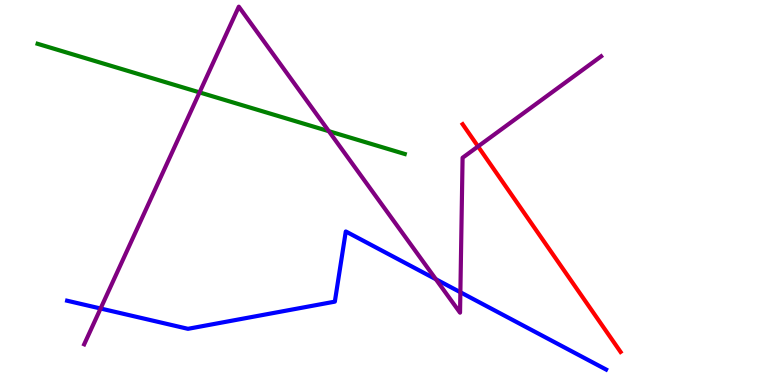[{'lines': ['blue', 'red'], 'intersections': []}, {'lines': ['green', 'red'], 'intersections': []}, {'lines': ['purple', 'red'], 'intersections': [{'x': 6.17, 'y': 6.2}]}, {'lines': ['blue', 'green'], 'intersections': []}, {'lines': ['blue', 'purple'], 'intersections': [{'x': 1.3, 'y': 1.99}, {'x': 5.62, 'y': 2.75}, {'x': 5.94, 'y': 2.41}]}, {'lines': ['green', 'purple'], 'intersections': [{'x': 2.57, 'y': 7.6}, {'x': 4.24, 'y': 6.59}]}]